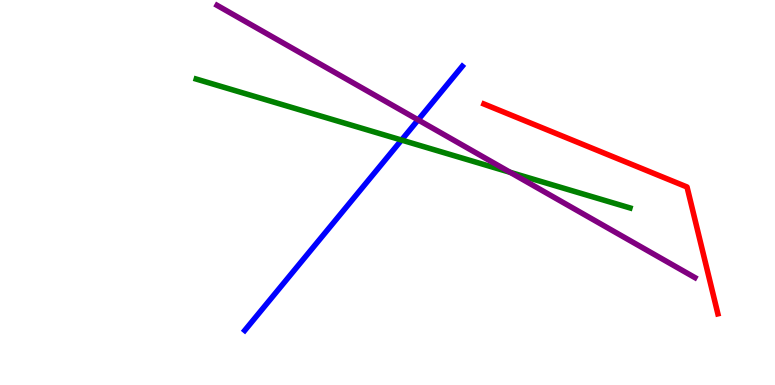[{'lines': ['blue', 'red'], 'intersections': []}, {'lines': ['green', 'red'], 'intersections': []}, {'lines': ['purple', 'red'], 'intersections': []}, {'lines': ['blue', 'green'], 'intersections': [{'x': 5.18, 'y': 6.36}]}, {'lines': ['blue', 'purple'], 'intersections': [{'x': 5.4, 'y': 6.89}]}, {'lines': ['green', 'purple'], 'intersections': [{'x': 6.58, 'y': 5.52}]}]